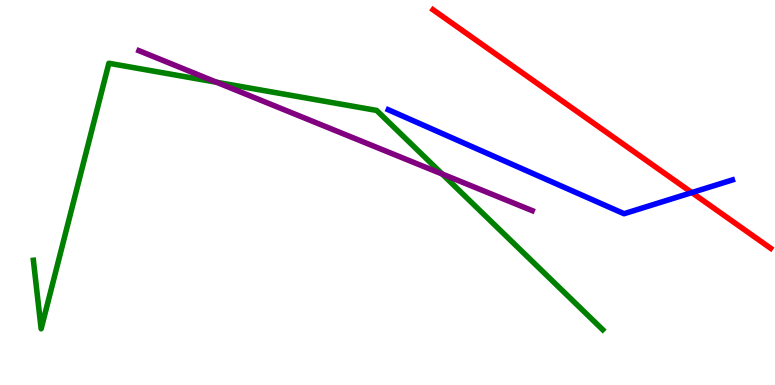[{'lines': ['blue', 'red'], 'intersections': [{'x': 8.93, 'y': 5.0}]}, {'lines': ['green', 'red'], 'intersections': []}, {'lines': ['purple', 'red'], 'intersections': []}, {'lines': ['blue', 'green'], 'intersections': []}, {'lines': ['blue', 'purple'], 'intersections': []}, {'lines': ['green', 'purple'], 'intersections': [{'x': 2.79, 'y': 7.86}, {'x': 5.71, 'y': 5.48}]}]